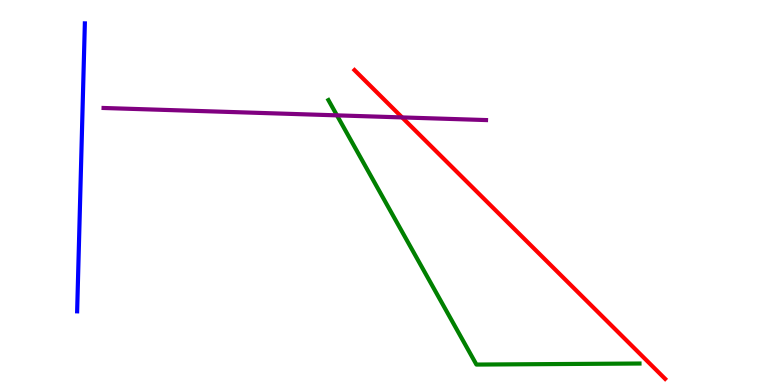[{'lines': ['blue', 'red'], 'intersections': []}, {'lines': ['green', 'red'], 'intersections': []}, {'lines': ['purple', 'red'], 'intersections': [{'x': 5.19, 'y': 6.95}]}, {'lines': ['blue', 'green'], 'intersections': []}, {'lines': ['blue', 'purple'], 'intersections': []}, {'lines': ['green', 'purple'], 'intersections': [{'x': 4.35, 'y': 7.0}]}]